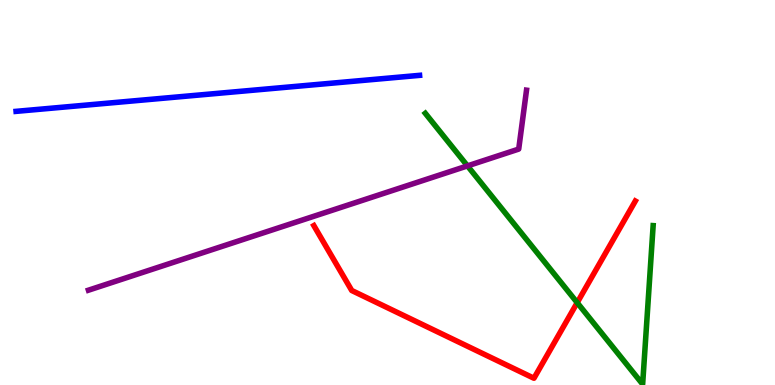[{'lines': ['blue', 'red'], 'intersections': []}, {'lines': ['green', 'red'], 'intersections': [{'x': 7.45, 'y': 2.14}]}, {'lines': ['purple', 'red'], 'intersections': []}, {'lines': ['blue', 'green'], 'intersections': []}, {'lines': ['blue', 'purple'], 'intersections': []}, {'lines': ['green', 'purple'], 'intersections': [{'x': 6.03, 'y': 5.69}]}]